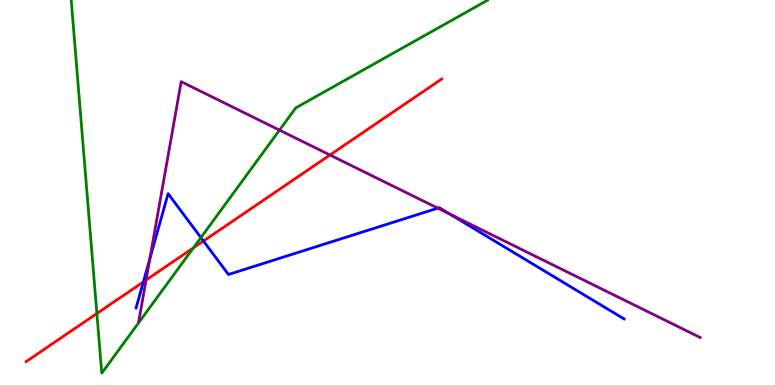[{'lines': ['blue', 'red'], 'intersections': [{'x': 1.85, 'y': 2.68}, {'x': 2.63, 'y': 3.74}]}, {'lines': ['green', 'red'], 'intersections': [{'x': 1.25, 'y': 1.86}, {'x': 2.5, 'y': 3.56}]}, {'lines': ['purple', 'red'], 'intersections': [{'x': 1.88, 'y': 2.73}, {'x': 4.26, 'y': 5.97}]}, {'lines': ['blue', 'green'], 'intersections': [{'x': 2.59, 'y': 3.83}]}, {'lines': ['blue', 'purple'], 'intersections': [{'x': 1.93, 'y': 3.27}, {'x': 5.65, 'y': 4.59}, {'x': 5.81, 'y': 4.44}]}, {'lines': ['green', 'purple'], 'intersections': [{'x': 3.61, 'y': 6.62}]}]